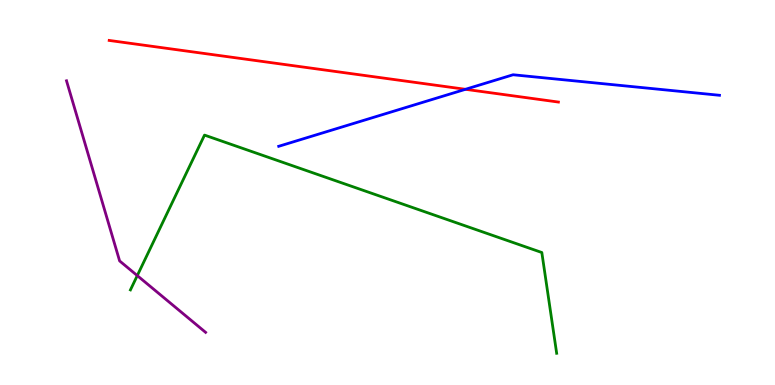[{'lines': ['blue', 'red'], 'intersections': [{'x': 6.01, 'y': 7.68}]}, {'lines': ['green', 'red'], 'intersections': []}, {'lines': ['purple', 'red'], 'intersections': []}, {'lines': ['blue', 'green'], 'intersections': []}, {'lines': ['blue', 'purple'], 'intersections': []}, {'lines': ['green', 'purple'], 'intersections': [{'x': 1.77, 'y': 2.84}]}]